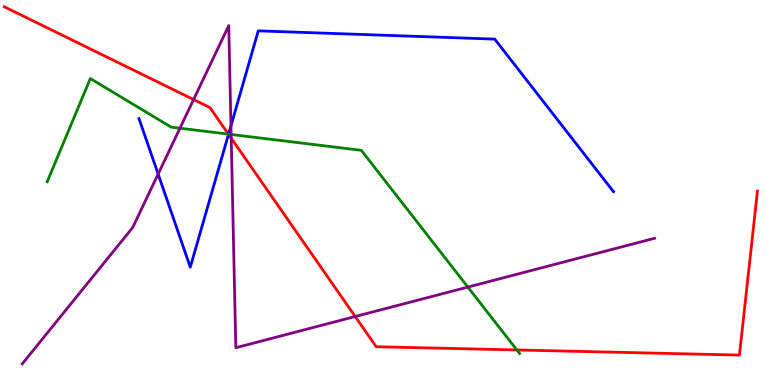[{'lines': ['blue', 'red'], 'intersections': [{'x': 2.95, 'y': 6.51}]}, {'lines': ['green', 'red'], 'intersections': [{'x': 2.95, 'y': 6.52}, {'x': 6.67, 'y': 0.91}]}, {'lines': ['purple', 'red'], 'intersections': [{'x': 2.5, 'y': 7.41}, {'x': 2.98, 'y': 6.41}, {'x': 4.58, 'y': 1.78}]}, {'lines': ['blue', 'green'], 'intersections': [{'x': 2.95, 'y': 6.52}]}, {'lines': ['blue', 'purple'], 'intersections': [{'x': 2.04, 'y': 5.48}, {'x': 2.98, 'y': 6.73}]}, {'lines': ['green', 'purple'], 'intersections': [{'x': 2.32, 'y': 6.67}, {'x': 2.98, 'y': 6.51}, {'x': 6.04, 'y': 2.54}]}]